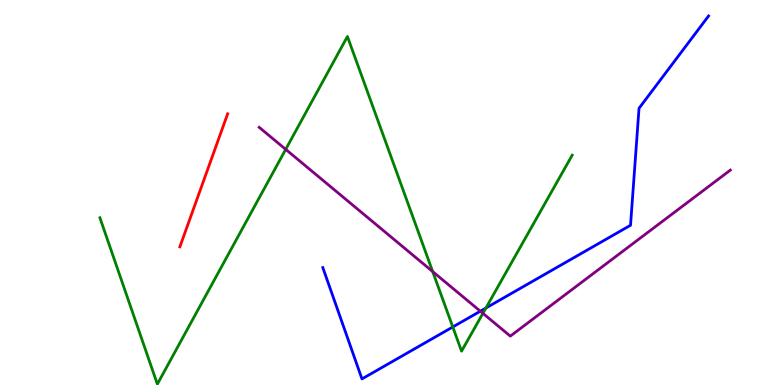[{'lines': ['blue', 'red'], 'intersections': []}, {'lines': ['green', 'red'], 'intersections': []}, {'lines': ['purple', 'red'], 'intersections': []}, {'lines': ['blue', 'green'], 'intersections': [{'x': 5.84, 'y': 1.51}, {'x': 6.27, 'y': 2.0}]}, {'lines': ['blue', 'purple'], 'intersections': [{'x': 6.2, 'y': 1.92}]}, {'lines': ['green', 'purple'], 'intersections': [{'x': 3.69, 'y': 6.12}, {'x': 5.58, 'y': 2.95}, {'x': 6.23, 'y': 1.86}]}]